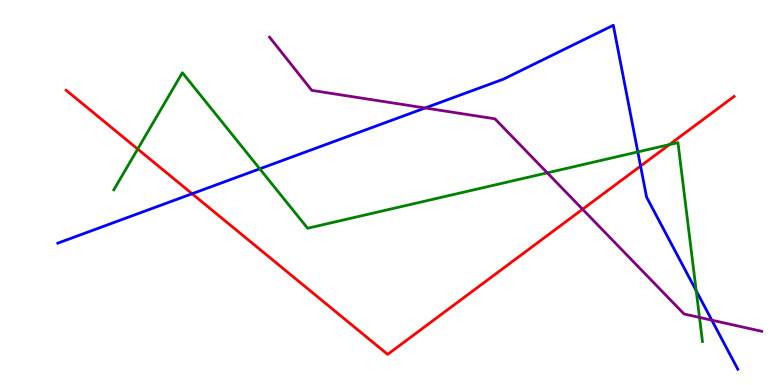[{'lines': ['blue', 'red'], 'intersections': [{'x': 2.48, 'y': 4.97}, {'x': 8.27, 'y': 5.69}]}, {'lines': ['green', 'red'], 'intersections': [{'x': 1.78, 'y': 6.13}, {'x': 8.64, 'y': 6.24}]}, {'lines': ['purple', 'red'], 'intersections': [{'x': 7.52, 'y': 4.56}]}, {'lines': ['blue', 'green'], 'intersections': [{'x': 3.35, 'y': 5.61}, {'x': 8.23, 'y': 6.05}, {'x': 8.98, 'y': 2.45}]}, {'lines': ['blue', 'purple'], 'intersections': [{'x': 5.49, 'y': 7.2}, {'x': 9.18, 'y': 1.68}]}, {'lines': ['green', 'purple'], 'intersections': [{'x': 7.06, 'y': 5.51}, {'x': 9.03, 'y': 1.76}]}]